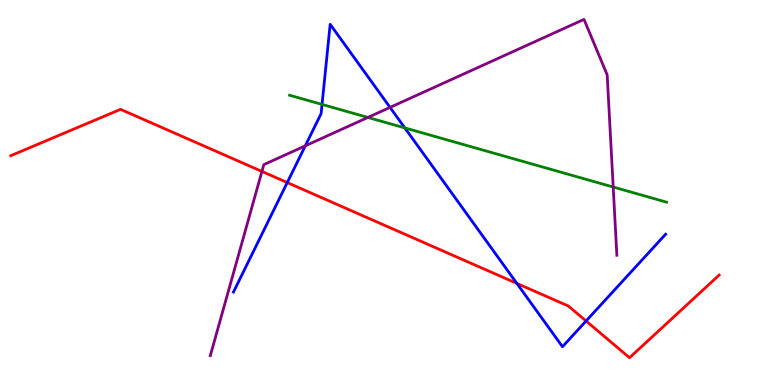[{'lines': ['blue', 'red'], 'intersections': [{'x': 3.71, 'y': 5.26}, {'x': 6.67, 'y': 2.64}, {'x': 7.56, 'y': 1.66}]}, {'lines': ['green', 'red'], 'intersections': []}, {'lines': ['purple', 'red'], 'intersections': [{'x': 3.38, 'y': 5.55}]}, {'lines': ['blue', 'green'], 'intersections': [{'x': 4.16, 'y': 7.29}, {'x': 5.22, 'y': 6.68}]}, {'lines': ['blue', 'purple'], 'intersections': [{'x': 3.94, 'y': 6.21}, {'x': 5.03, 'y': 7.21}]}, {'lines': ['green', 'purple'], 'intersections': [{'x': 4.75, 'y': 6.95}, {'x': 7.91, 'y': 5.14}]}]